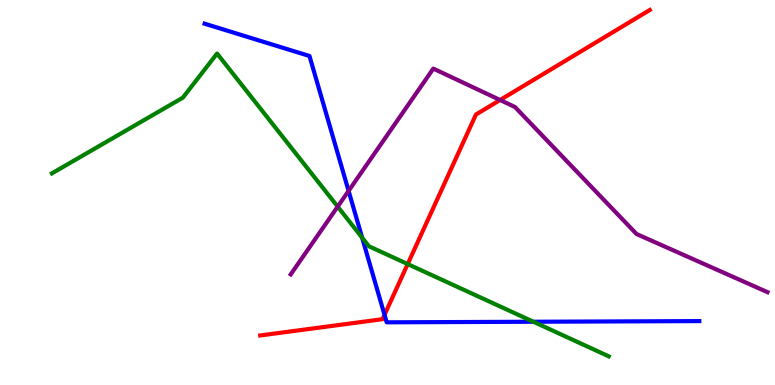[{'lines': ['blue', 'red'], 'intersections': [{'x': 4.96, 'y': 1.82}]}, {'lines': ['green', 'red'], 'intersections': [{'x': 5.26, 'y': 3.14}]}, {'lines': ['purple', 'red'], 'intersections': [{'x': 6.45, 'y': 7.4}]}, {'lines': ['blue', 'green'], 'intersections': [{'x': 4.67, 'y': 3.83}, {'x': 6.88, 'y': 1.64}]}, {'lines': ['blue', 'purple'], 'intersections': [{'x': 4.5, 'y': 5.04}]}, {'lines': ['green', 'purple'], 'intersections': [{'x': 4.36, 'y': 4.63}]}]